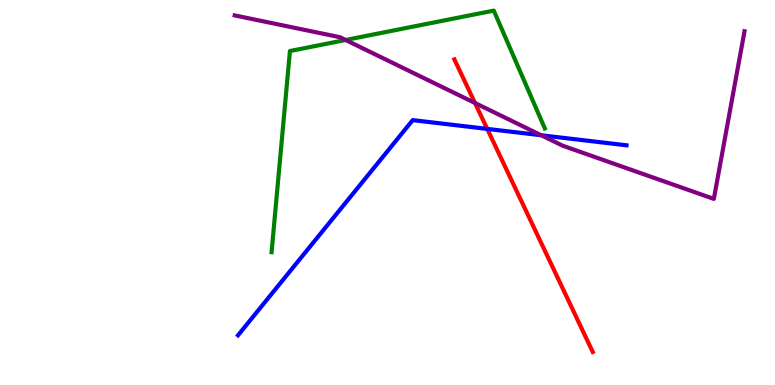[{'lines': ['blue', 'red'], 'intersections': [{'x': 6.29, 'y': 6.65}]}, {'lines': ['green', 'red'], 'intersections': []}, {'lines': ['purple', 'red'], 'intersections': [{'x': 6.13, 'y': 7.32}]}, {'lines': ['blue', 'green'], 'intersections': []}, {'lines': ['blue', 'purple'], 'intersections': [{'x': 6.98, 'y': 6.49}]}, {'lines': ['green', 'purple'], 'intersections': [{'x': 4.46, 'y': 8.96}]}]